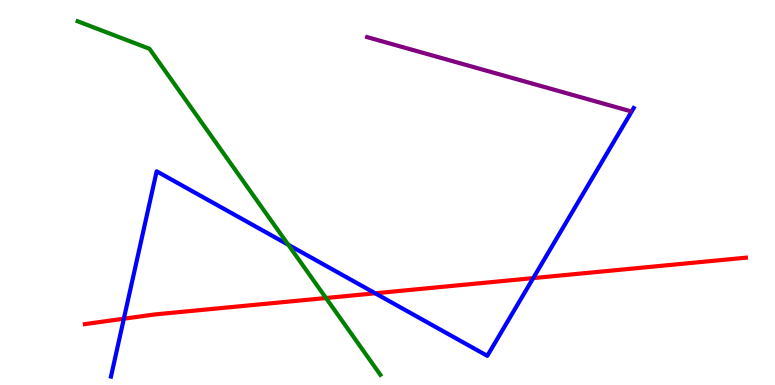[{'lines': ['blue', 'red'], 'intersections': [{'x': 1.6, 'y': 1.72}, {'x': 4.84, 'y': 2.38}, {'x': 6.88, 'y': 2.78}]}, {'lines': ['green', 'red'], 'intersections': [{'x': 4.21, 'y': 2.26}]}, {'lines': ['purple', 'red'], 'intersections': []}, {'lines': ['blue', 'green'], 'intersections': [{'x': 3.72, 'y': 3.64}]}, {'lines': ['blue', 'purple'], 'intersections': []}, {'lines': ['green', 'purple'], 'intersections': []}]